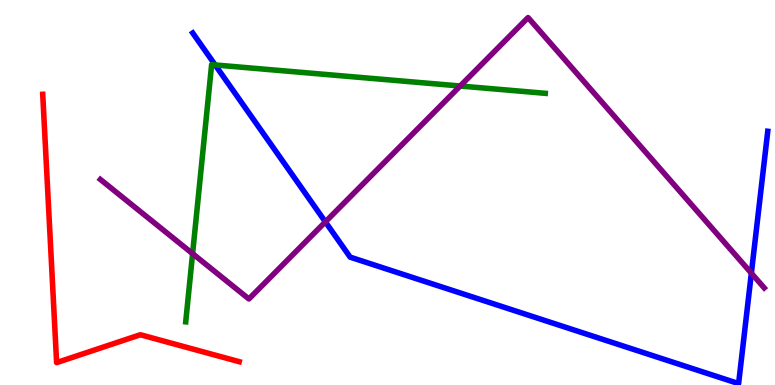[{'lines': ['blue', 'red'], 'intersections': []}, {'lines': ['green', 'red'], 'intersections': []}, {'lines': ['purple', 'red'], 'intersections': []}, {'lines': ['blue', 'green'], 'intersections': [{'x': 2.78, 'y': 8.31}]}, {'lines': ['blue', 'purple'], 'intersections': [{'x': 4.2, 'y': 4.24}, {'x': 9.69, 'y': 2.9}]}, {'lines': ['green', 'purple'], 'intersections': [{'x': 2.49, 'y': 3.41}, {'x': 5.94, 'y': 7.77}]}]